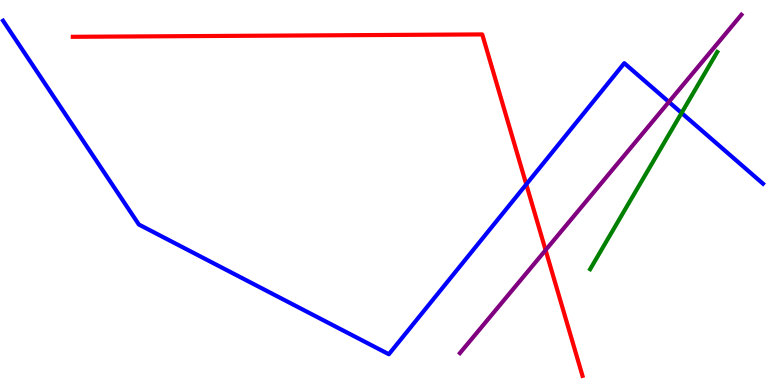[{'lines': ['blue', 'red'], 'intersections': [{'x': 6.79, 'y': 5.21}]}, {'lines': ['green', 'red'], 'intersections': []}, {'lines': ['purple', 'red'], 'intersections': [{'x': 7.04, 'y': 3.5}]}, {'lines': ['blue', 'green'], 'intersections': [{'x': 8.79, 'y': 7.07}]}, {'lines': ['blue', 'purple'], 'intersections': [{'x': 8.63, 'y': 7.35}]}, {'lines': ['green', 'purple'], 'intersections': []}]